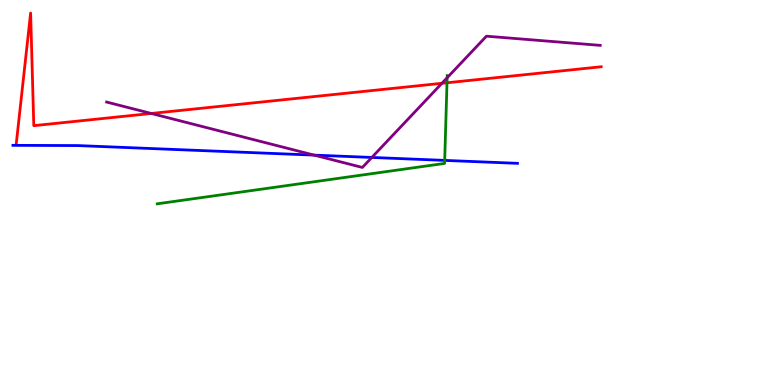[{'lines': ['blue', 'red'], 'intersections': []}, {'lines': ['green', 'red'], 'intersections': [{'x': 5.77, 'y': 7.85}]}, {'lines': ['purple', 'red'], 'intersections': [{'x': 1.95, 'y': 7.05}, {'x': 5.7, 'y': 7.84}]}, {'lines': ['blue', 'green'], 'intersections': [{'x': 5.74, 'y': 5.83}]}, {'lines': ['blue', 'purple'], 'intersections': [{'x': 4.05, 'y': 5.97}, {'x': 4.8, 'y': 5.91}]}, {'lines': ['green', 'purple'], 'intersections': [{'x': 5.77, 'y': 7.98}]}]